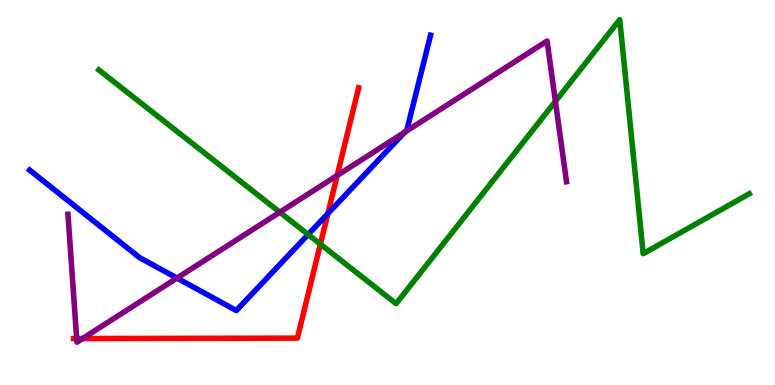[{'lines': ['blue', 'red'], 'intersections': [{'x': 4.23, 'y': 4.45}]}, {'lines': ['green', 'red'], 'intersections': [{'x': 4.13, 'y': 3.66}]}, {'lines': ['purple', 'red'], 'intersections': [{'x': 0.989, 'y': 1.21}, {'x': 1.07, 'y': 1.21}, {'x': 4.35, 'y': 5.44}]}, {'lines': ['blue', 'green'], 'intersections': [{'x': 3.98, 'y': 3.91}]}, {'lines': ['blue', 'purple'], 'intersections': [{'x': 2.28, 'y': 2.78}, {'x': 5.22, 'y': 6.57}]}, {'lines': ['green', 'purple'], 'intersections': [{'x': 3.61, 'y': 4.49}, {'x': 7.17, 'y': 7.37}]}]